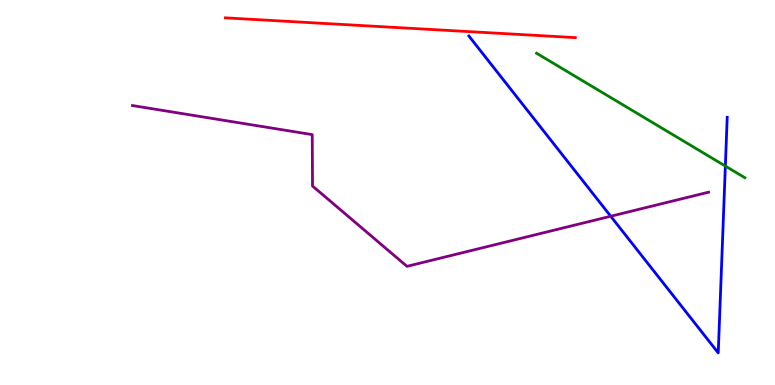[{'lines': ['blue', 'red'], 'intersections': []}, {'lines': ['green', 'red'], 'intersections': []}, {'lines': ['purple', 'red'], 'intersections': []}, {'lines': ['blue', 'green'], 'intersections': [{'x': 9.36, 'y': 5.69}]}, {'lines': ['blue', 'purple'], 'intersections': [{'x': 7.88, 'y': 4.38}]}, {'lines': ['green', 'purple'], 'intersections': []}]